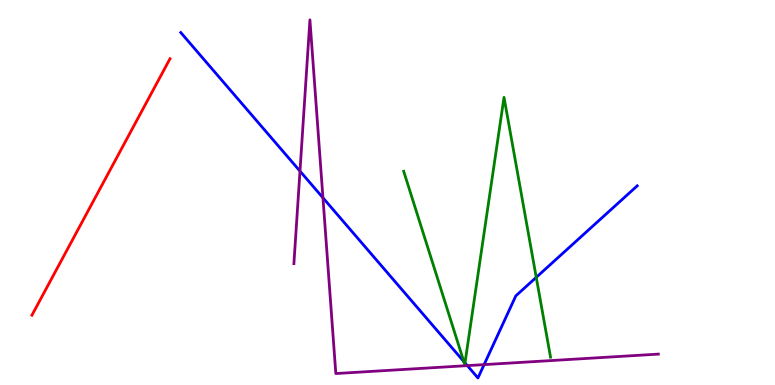[{'lines': ['blue', 'red'], 'intersections': []}, {'lines': ['green', 'red'], 'intersections': []}, {'lines': ['purple', 'red'], 'intersections': []}, {'lines': ['blue', 'green'], 'intersections': [{'x': 5.98, 'y': 0.61}, {'x': 6.0, 'y': 0.574}, {'x': 6.92, 'y': 2.8}]}, {'lines': ['blue', 'purple'], 'intersections': [{'x': 3.87, 'y': 5.56}, {'x': 4.17, 'y': 4.86}, {'x': 6.03, 'y': 0.503}, {'x': 6.25, 'y': 0.53}]}, {'lines': ['green', 'purple'], 'intersections': []}]